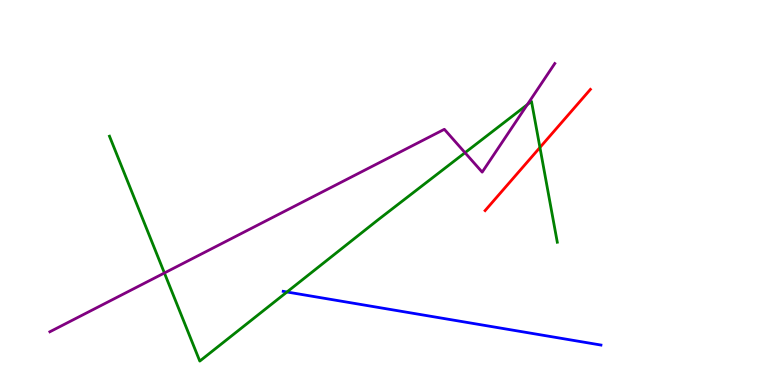[{'lines': ['blue', 'red'], 'intersections': []}, {'lines': ['green', 'red'], 'intersections': [{'x': 6.97, 'y': 6.17}]}, {'lines': ['purple', 'red'], 'intersections': []}, {'lines': ['blue', 'green'], 'intersections': [{'x': 3.7, 'y': 2.42}]}, {'lines': ['blue', 'purple'], 'intersections': []}, {'lines': ['green', 'purple'], 'intersections': [{'x': 2.12, 'y': 2.91}, {'x': 6.0, 'y': 6.03}, {'x': 6.8, 'y': 7.28}]}]